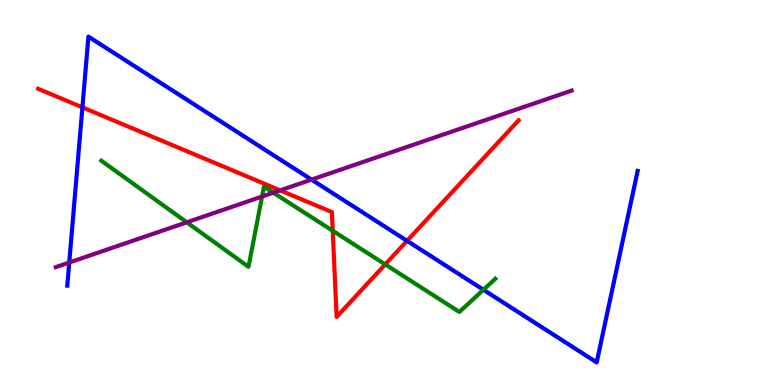[{'lines': ['blue', 'red'], 'intersections': [{'x': 1.06, 'y': 7.21}, {'x': 5.25, 'y': 3.74}]}, {'lines': ['green', 'red'], 'intersections': [{'x': 4.29, 'y': 4.01}, {'x': 4.97, 'y': 3.13}]}, {'lines': ['purple', 'red'], 'intersections': [{'x': 3.61, 'y': 5.06}]}, {'lines': ['blue', 'green'], 'intersections': [{'x': 6.24, 'y': 2.47}]}, {'lines': ['blue', 'purple'], 'intersections': [{'x': 0.893, 'y': 3.18}, {'x': 4.02, 'y': 5.33}]}, {'lines': ['green', 'purple'], 'intersections': [{'x': 2.41, 'y': 4.23}, {'x': 3.38, 'y': 4.89}, {'x': 3.53, 'y': 4.99}]}]